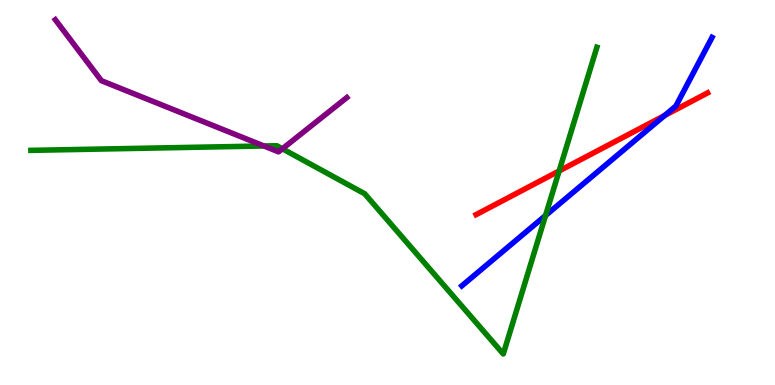[{'lines': ['blue', 'red'], 'intersections': [{'x': 8.58, 'y': 7.0}]}, {'lines': ['green', 'red'], 'intersections': [{'x': 7.21, 'y': 5.56}]}, {'lines': ['purple', 'red'], 'intersections': []}, {'lines': ['blue', 'green'], 'intersections': [{'x': 7.04, 'y': 4.4}]}, {'lines': ['blue', 'purple'], 'intersections': []}, {'lines': ['green', 'purple'], 'intersections': [{'x': 3.41, 'y': 6.21}, {'x': 3.64, 'y': 6.14}]}]